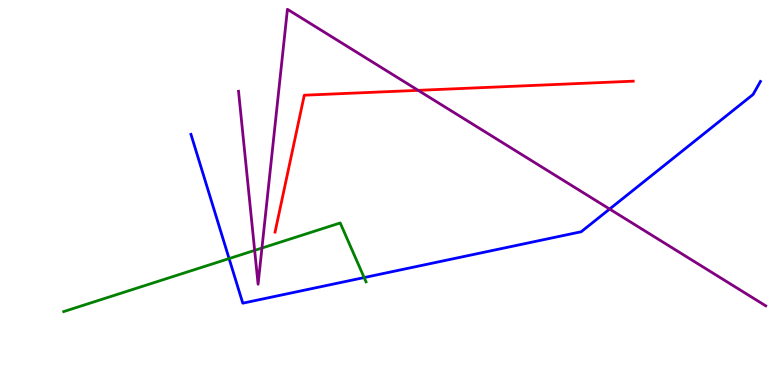[{'lines': ['blue', 'red'], 'intersections': []}, {'lines': ['green', 'red'], 'intersections': []}, {'lines': ['purple', 'red'], 'intersections': [{'x': 5.4, 'y': 7.65}]}, {'lines': ['blue', 'green'], 'intersections': [{'x': 2.96, 'y': 3.28}, {'x': 4.7, 'y': 2.79}]}, {'lines': ['blue', 'purple'], 'intersections': [{'x': 7.87, 'y': 4.57}]}, {'lines': ['green', 'purple'], 'intersections': [{'x': 3.29, 'y': 3.5}, {'x': 3.38, 'y': 3.56}]}]